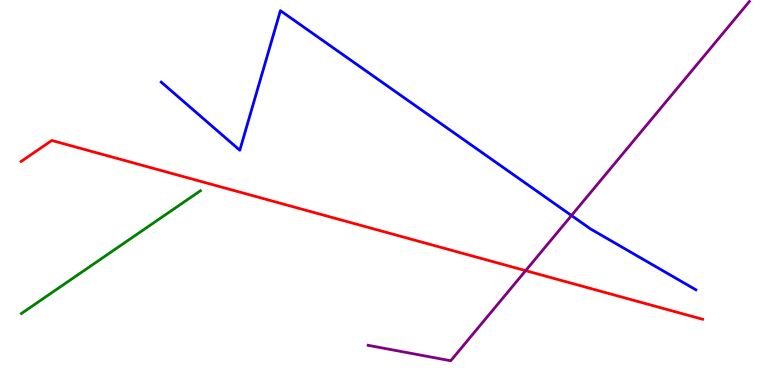[{'lines': ['blue', 'red'], 'intersections': []}, {'lines': ['green', 'red'], 'intersections': []}, {'lines': ['purple', 'red'], 'intersections': [{'x': 6.78, 'y': 2.97}]}, {'lines': ['blue', 'green'], 'intersections': []}, {'lines': ['blue', 'purple'], 'intersections': [{'x': 7.37, 'y': 4.4}]}, {'lines': ['green', 'purple'], 'intersections': []}]